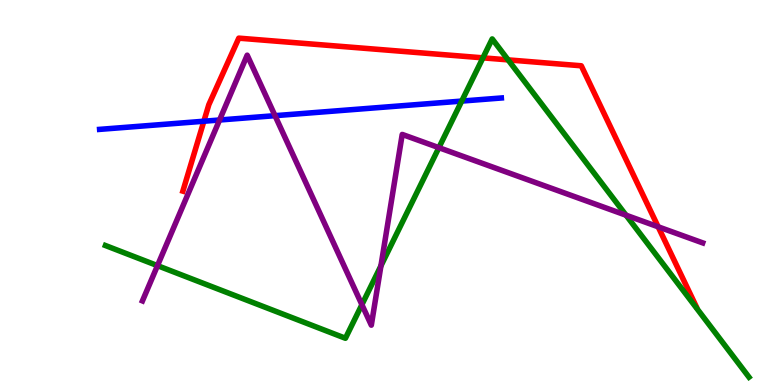[{'lines': ['blue', 'red'], 'intersections': [{'x': 2.63, 'y': 6.85}]}, {'lines': ['green', 'red'], 'intersections': [{'x': 6.23, 'y': 8.5}, {'x': 6.56, 'y': 8.44}]}, {'lines': ['purple', 'red'], 'intersections': [{'x': 8.49, 'y': 4.11}]}, {'lines': ['blue', 'green'], 'intersections': [{'x': 5.96, 'y': 7.37}]}, {'lines': ['blue', 'purple'], 'intersections': [{'x': 2.83, 'y': 6.88}, {'x': 3.55, 'y': 7.0}]}, {'lines': ['green', 'purple'], 'intersections': [{'x': 2.03, 'y': 3.1}, {'x': 4.67, 'y': 2.09}, {'x': 4.92, 'y': 3.09}, {'x': 5.66, 'y': 6.16}, {'x': 8.08, 'y': 4.41}]}]